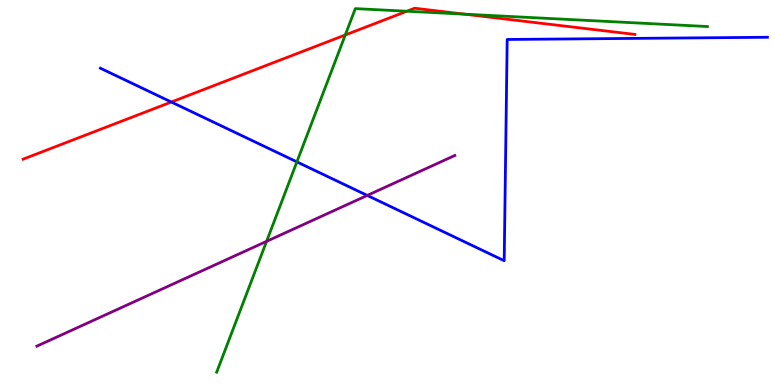[{'lines': ['blue', 'red'], 'intersections': [{'x': 2.21, 'y': 7.35}]}, {'lines': ['green', 'red'], 'intersections': [{'x': 4.46, 'y': 9.09}, {'x': 5.25, 'y': 9.71}, {'x': 5.99, 'y': 9.63}]}, {'lines': ['purple', 'red'], 'intersections': []}, {'lines': ['blue', 'green'], 'intersections': [{'x': 3.83, 'y': 5.8}]}, {'lines': ['blue', 'purple'], 'intersections': [{'x': 4.74, 'y': 4.92}]}, {'lines': ['green', 'purple'], 'intersections': [{'x': 3.44, 'y': 3.73}]}]